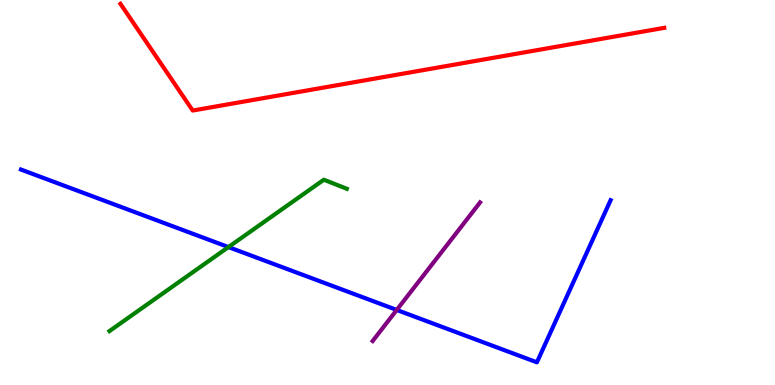[{'lines': ['blue', 'red'], 'intersections': []}, {'lines': ['green', 'red'], 'intersections': []}, {'lines': ['purple', 'red'], 'intersections': []}, {'lines': ['blue', 'green'], 'intersections': [{'x': 2.95, 'y': 3.58}]}, {'lines': ['blue', 'purple'], 'intersections': [{'x': 5.12, 'y': 1.95}]}, {'lines': ['green', 'purple'], 'intersections': []}]